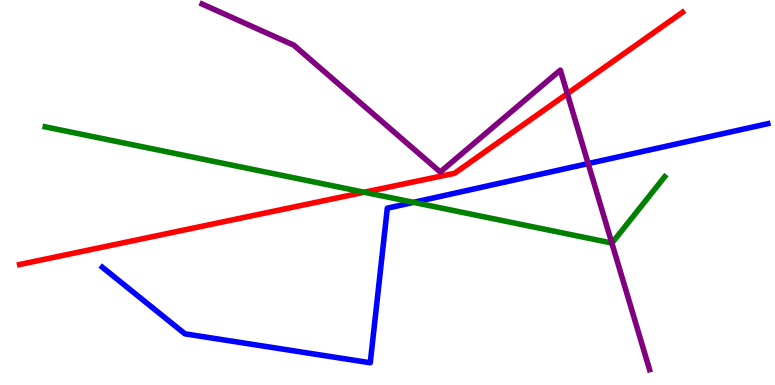[{'lines': ['blue', 'red'], 'intersections': []}, {'lines': ['green', 'red'], 'intersections': [{'x': 4.7, 'y': 5.01}]}, {'lines': ['purple', 'red'], 'intersections': [{'x': 7.32, 'y': 7.57}]}, {'lines': ['blue', 'green'], 'intersections': [{'x': 5.34, 'y': 4.74}]}, {'lines': ['blue', 'purple'], 'intersections': [{'x': 7.59, 'y': 5.75}]}, {'lines': ['green', 'purple'], 'intersections': [{'x': 7.89, 'y': 3.69}]}]